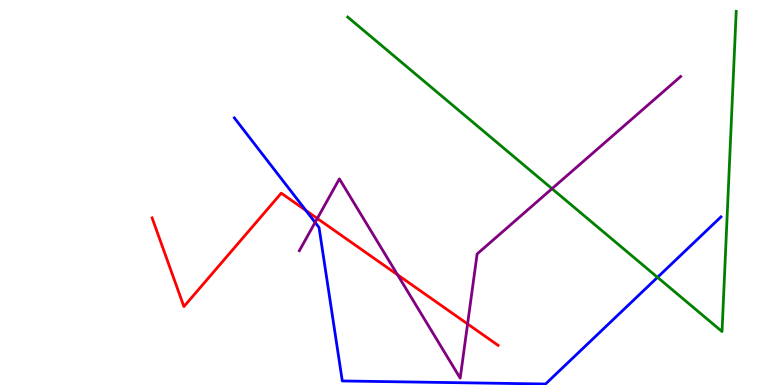[{'lines': ['blue', 'red'], 'intersections': [{'x': 3.95, 'y': 4.53}]}, {'lines': ['green', 'red'], 'intersections': []}, {'lines': ['purple', 'red'], 'intersections': [{'x': 4.09, 'y': 4.33}, {'x': 5.13, 'y': 2.86}, {'x': 6.03, 'y': 1.59}]}, {'lines': ['blue', 'green'], 'intersections': [{'x': 8.48, 'y': 2.8}]}, {'lines': ['blue', 'purple'], 'intersections': [{'x': 4.07, 'y': 4.22}]}, {'lines': ['green', 'purple'], 'intersections': [{'x': 7.12, 'y': 5.1}]}]